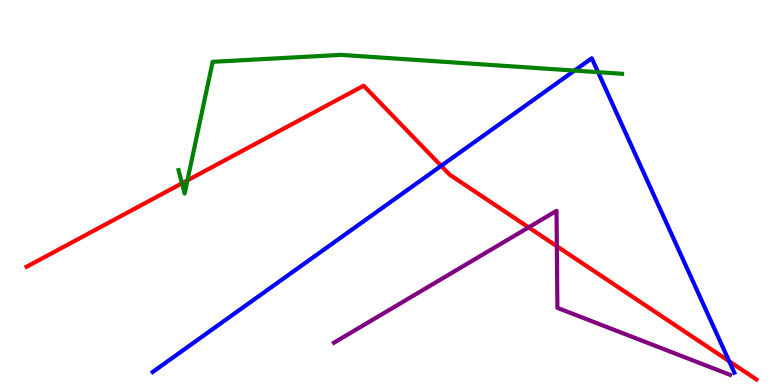[{'lines': ['blue', 'red'], 'intersections': [{'x': 5.69, 'y': 5.69}, {'x': 9.41, 'y': 0.616}]}, {'lines': ['green', 'red'], 'intersections': [{'x': 2.35, 'y': 5.24}, {'x': 2.42, 'y': 5.31}]}, {'lines': ['purple', 'red'], 'intersections': [{'x': 6.82, 'y': 4.09}, {'x': 7.19, 'y': 3.6}]}, {'lines': ['blue', 'green'], 'intersections': [{'x': 7.41, 'y': 8.17}, {'x': 7.72, 'y': 8.13}]}, {'lines': ['blue', 'purple'], 'intersections': []}, {'lines': ['green', 'purple'], 'intersections': []}]